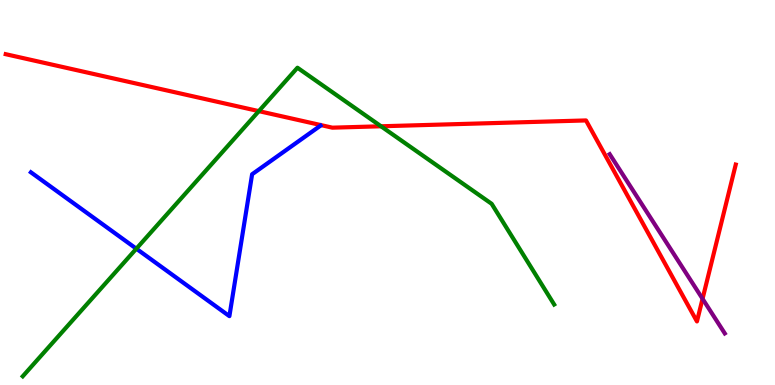[{'lines': ['blue', 'red'], 'intersections': []}, {'lines': ['green', 'red'], 'intersections': [{'x': 3.34, 'y': 7.11}, {'x': 4.92, 'y': 6.72}]}, {'lines': ['purple', 'red'], 'intersections': [{'x': 9.07, 'y': 2.24}]}, {'lines': ['blue', 'green'], 'intersections': [{'x': 1.76, 'y': 3.54}]}, {'lines': ['blue', 'purple'], 'intersections': []}, {'lines': ['green', 'purple'], 'intersections': []}]